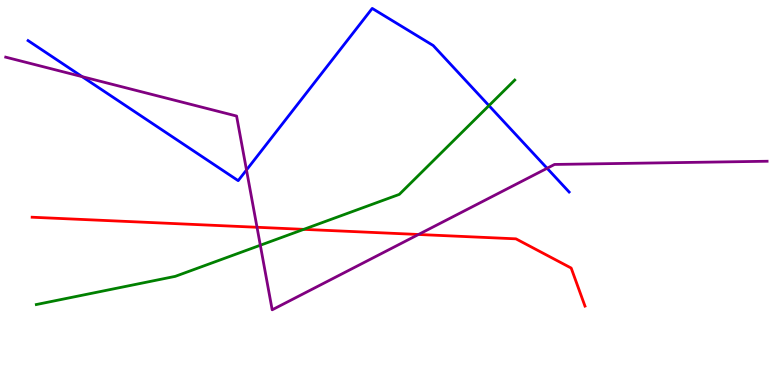[{'lines': ['blue', 'red'], 'intersections': []}, {'lines': ['green', 'red'], 'intersections': [{'x': 3.92, 'y': 4.04}]}, {'lines': ['purple', 'red'], 'intersections': [{'x': 3.32, 'y': 4.1}, {'x': 5.4, 'y': 3.91}]}, {'lines': ['blue', 'green'], 'intersections': [{'x': 6.31, 'y': 7.26}]}, {'lines': ['blue', 'purple'], 'intersections': [{'x': 1.06, 'y': 8.01}, {'x': 3.18, 'y': 5.58}, {'x': 7.06, 'y': 5.63}]}, {'lines': ['green', 'purple'], 'intersections': [{'x': 3.36, 'y': 3.63}]}]